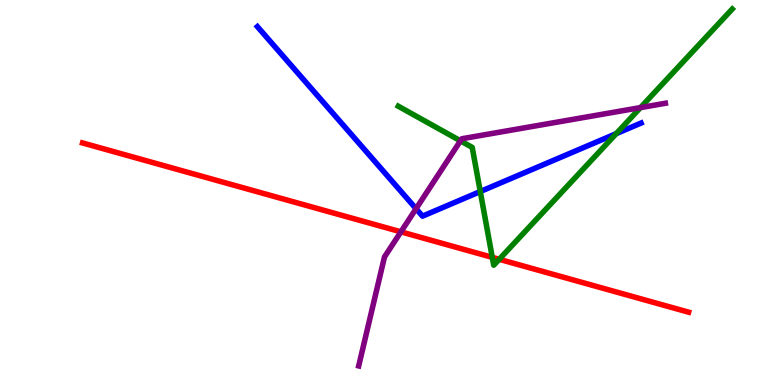[{'lines': ['blue', 'red'], 'intersections': []}, {'lines': ['green', 'red'], 'intersections': [{'x': 6.35, 'y': 3.32}, {'x': 6.44, 'y': 3.27}]}, {'lines': ['purple', 'red'], 'intersections': [{'x': 5.17, 'y': 3.98}]}, {'lines': ['blue', 'green'], 'intersections': [{'x': 6.2, 'y': 5.02}, {'x': 7.95, 'y': 6.53}]}, {'lines': ['blue', 'purple'], 'intersections': [{'x': 5.37, 'y': 4.58}]}, {'lines': ['green', 'purple'], 'intersections': [{'x': 5.94, 'y': 6.34}, {'x': 8.26, 'y': 7.21}]}]